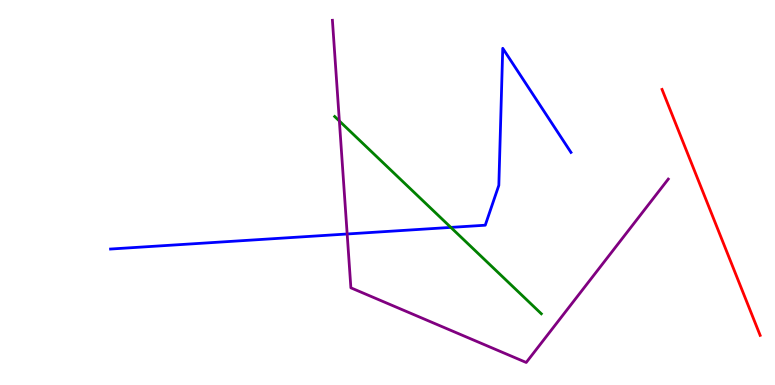[{'lines': ['blue', 'red'], 'intersections': []}, {'lines': ['green', 'red'], 'intersections': []}, {'lines': ['purple', 'red'], 'intersections': []}, {'lines': ['blue', 'green'], 'intersections': [{'x': 5.82, 'y': 4.09}]}, {'lines': ['blue', 'purple'], 'intersections': [{'x': 4.48, 'y': 3.92}]}, {'lines': ['green', 'purple'], 'intersections': [{'x': 4.38, 'y': 6.86}]}]